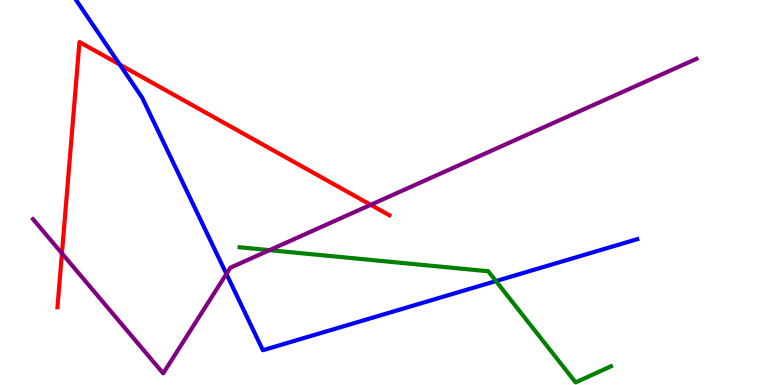[{'lines': ['blue', 'red'], 'intersections': [{'x': 1.55, 'y': 8.32}]}, {'lines': ['green', 'red'], 'intersections': []}, {'lines': ['purple', 'red'], 'intersections': [{'x': 0.799, 'y': 3.42}, {'x': 4.78, 'y': 4.68}]}, {'lines': ['blue', 'green'], 'intersections': [{'x': 6.4, 'y': 2.7}]}, {'lines': ['blue', 'purple'], 'intersections': [{'x': 2.92, 'y': 2.89}]}, {'lines': ['green', 'purple'], 'intersections': [{'x': 3.48, 'y': 3.5}]}]